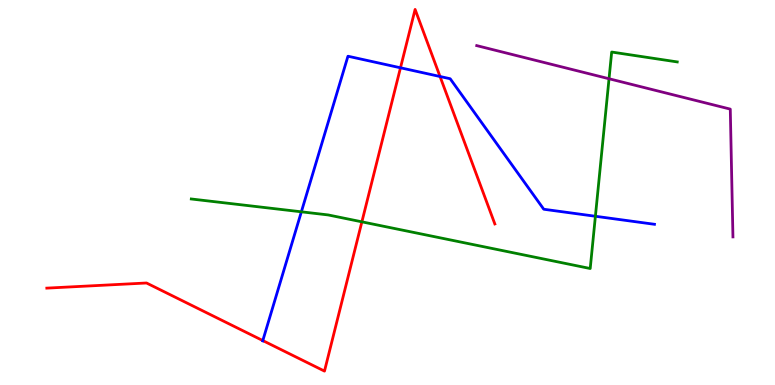[{'lines': ['blue', 'red'], 'intersections': [{'x': 3.39, 'y': 1.15}, {'x': 5.17, 'y': 8.24}, {'x': 5.68, 'y': 8.01}]}, {'lines': ['green', 'red'], 'intersections': [{'x': 4.67, 'y': 4.24}]}, {'lines': ['purple', 'red'], 'intersections': []}, {'lines': ['blue', 'green'], 'intersections': [{'x': 3.89, 'y': 4.5}, {'x': 7.68, 'y': 4.38}]}, {'lines': ['blue', 'purple'], 'intersections': []}, {'lines': ['green', 'purple'], 'intersections': [{'x': 7.86, 'y': 7.95}]}]